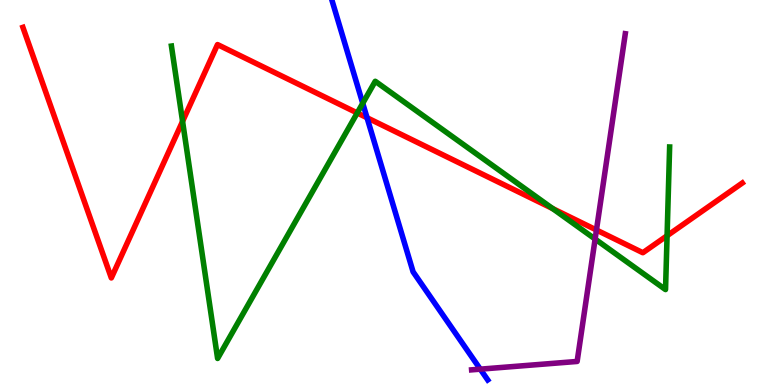[{'lines': ['blue', 'red'], 'intersections': [{'x': 4.74, 'y': 6.94}]}, {'lines': ['green', 'red'], 'intersections': [{'x': 2.36, 'y': 6.85}, {'x': 4.61, 'y': 7.07}, {'x': 7.13, 'y': 4.58}, {'x': 8.61, 'y': 3.88}]}, {'lines': ['purple', 'red'], 'intersections': [{'x': 7.7, 'y': 4.03}]}, {'lines': ['blue', 'green'], 'intersections': [{'x': 4.68, 'y': 7.32}]}, {'lines': ['blue', 'purple'], 'intersections': [{'x': 6.2, 'y': 0.411}]}, {'lines': ['green', 'purple'], 'intersections': [{'x': 7.68, 'y': 3.79}]}]